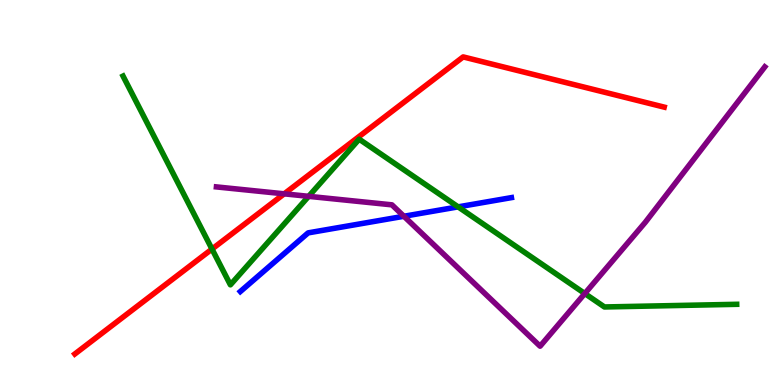[{'lines': ['blue', 'red'], 'intersections': []}, {'lines': ['green', 'red'], 'intersections': [{'x': 2.74, 'y': 3.53}]}, {'lines': ['purple', 'red'], 'intersections': [{'x': 3.67, 'y': 4.97}]}, {'lines': ['blue', 'green'], 'intersections': [{'x': 5.91, 'y': 4.63}]}, {'lines': ['blue', 'purple'], 'intersections': [{'x': 5.21, 'y': 4.38}]}, {'lines': ['green', 'purple'], 'intersections': [{'x': 3.98, 'y': 4.9}, {'x': 7.55, 'y': 2.38}]}]